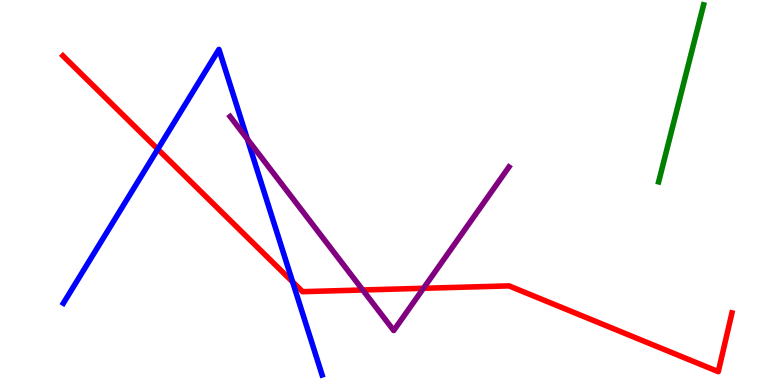[{'lines': ['blue', 'red'], 'intersections': [{'x': 2.04, 'y': 6.13}, {'x': 3.78, 'y': 2.68}]}, {'lines': ['green', 'red'], 'intersections': []}, {'lines': ['purple', 'red'], 'intersections': [{'x': 4.68, 'y': 2.47}, {'x': 5.46, 'y': 2.51}]}, {'lines': ['blue', 'green'], 'intersections': []}, {'lines': ['blue', 'purple'], 'intersections': [{'x': 3.19, 'y': 6.39}]}, {'lines': ['green', 'purple'], 'intersections': []}]